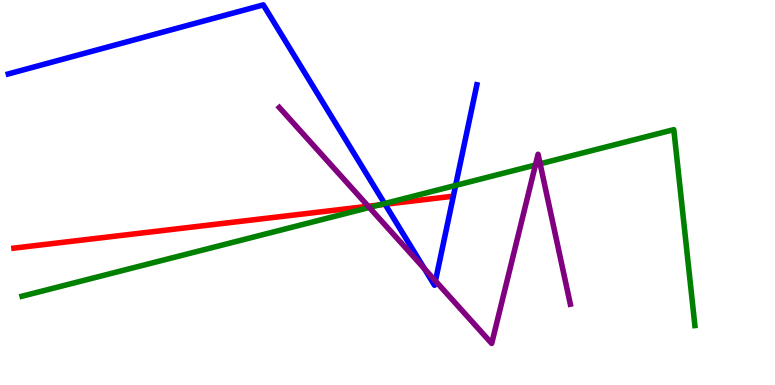[{'lines': ['blue', 'red'], 'intersections': [{'x': 4.97, 'y': 4.69}]}, {'lines': ['green', 'red'], 'intersections': [{'x': 4.89, 'y': 4.68}]}, {'lines': ['purple', 'red'], 'intersections': [{'x': 4.75, 'y': 4.64}]}, {'lines': ['blue', 'green'], 'intersections': [{'x': 4.96, 'y': 4.71}, {'x': 5.88, 'y': 5.18}]}, {'lines': ['blue', 'purple'], 'intersections': [{'x': 5.48, 'y': 3.02}, {'x': 5.62, 'y': 2.7}]}, {'lines': ['green', 'purple'], 'intersections': [{'x': 4.77, 'y': 4.61}, {'x': 6.91, 'y': 5.71}, {'x': 6.97, 'y': 5.74}]}]